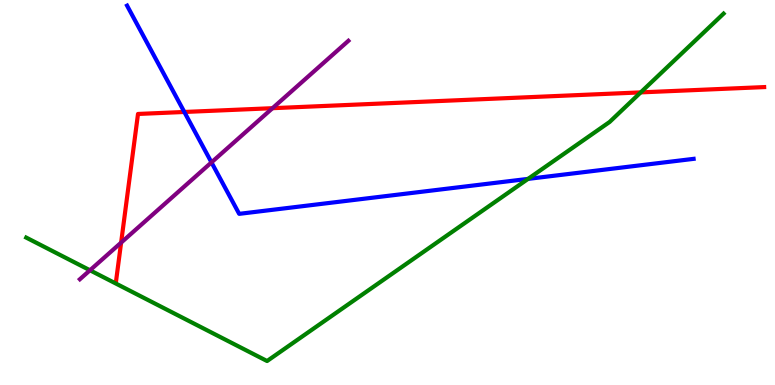[{'lines': ['blue', 'red'], 'intersections': [{'x': 2.38, 'y': 7.09}]}, {'lines': ['green', 'red'], 'intersections': [{'x': 8.27, 'y': 7.6}]}, {'lines': ['purple', 'red'], 'intersections': [{'x': 1.56, 'y': 3.7}, {'x': 3.52, 'y': 7.19}]}, {'lines': ['blue', 'green'], 'intersections': [{'x': 6.81, 'y': 5.35}]}, {'lines': ['blue', 'purple'], 'intersections': [{'x': 2.73, 'y': 5.78}]}, {'lines': ['green', 'purple'], 'intersections': [{'x': 1.16, 'y': 2.98}]}]